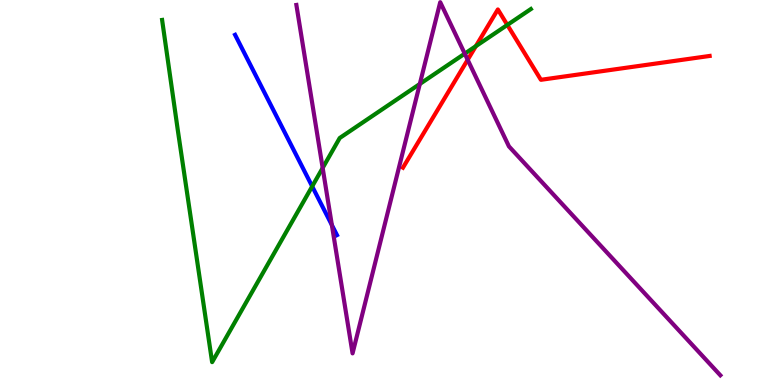[{'lines': ['blue', 'red'], 'intersections': []}, {'lines': ['green', 'red'], 'intersections': [{'x': 6.14, 'y': 8.8}, {'x': 6.55, 'y': 9.35}]}, {'lines': ['purple', 'red'], 'intersections': [{'x': 6.03, 'y': 8.45}]}, {'lines': ['blue', 'green'], 'intersections': [{'x': 4.03, 'y': 5.16}]}, {'lines': ['blue', 'purple'], 'intersections': [{'x': 4.28, 'y': 4.15}]}, {'lines': ['green', 'purple'], 'intersections': [{'x': 4.16, 'y': 5.64}, {'x': 5.42, 'y': 7.82}, {'x': 6.0, 'y': 8.61}]}]